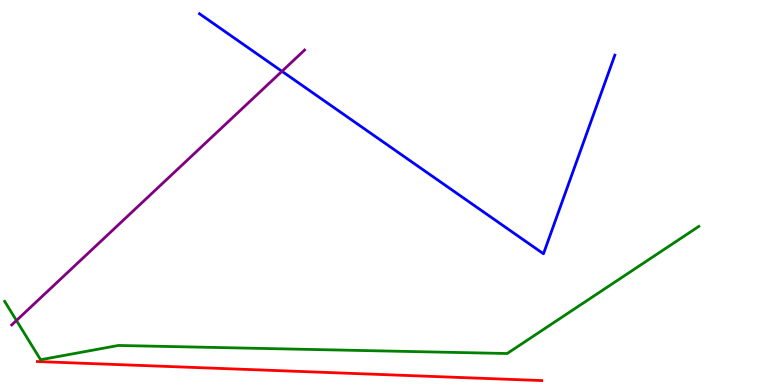[{'lines': ['blue', 'red'], 'intersections': []}, {'lines': ['green', 'red'], 'intersections': []}, {'lines': ['purple', 'red'], 'intersections': []}, {'lines': ['blue', 'green'], 'intersections': []}, {'lines': ['blue', 'purple'], 'intersections': [{'x': 3.64, 'y': 8.15}]}, {'lines': ['green', 'purple'], 'intersections': [{'x': 0.212, 'y': 1.68}]}]